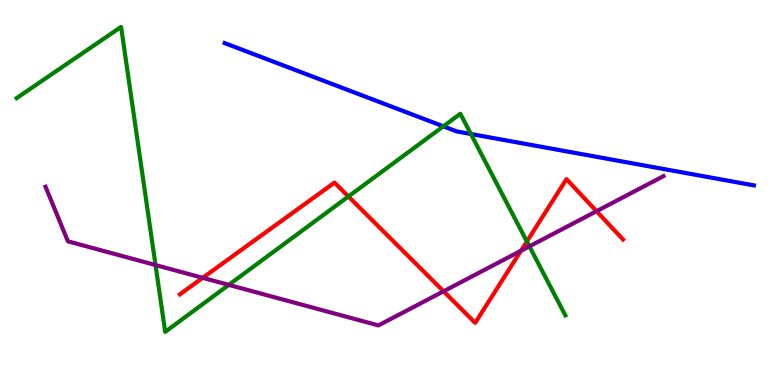[{'lines': ['blue', 'red'], 'intersections': []}, {'lines': ['green', 'red'], 'intersections': [{'x': 4.5, 'y': 4.9}, {'x': 6.8, 'y': 3.73}]}, {'lines': ['purple', 'red'], 'intersections': [{'x': 2.62, 'y': 2.78}, {'x': 5.72, 'y': 2.43}, {'x': 6.72, 'y': 3.49}, {'x': 7.7, 'y': 4.51}]}, {'lines': ['blue', 'green'], 'intersections': [{'x': 5.72, 'y': 6.72}, {'x': 6.08, 'y': 6.52}]}, {'lines': ['blue', 'purple'], 'intersections': []}, {'lines': ['green', 'purple'], 'intersections': [{'x': 2.01, 'y': 3.12}, {'x': 2.95, 'y': 2.6}, {'x': 6.83, 'y': 3.6}]}]